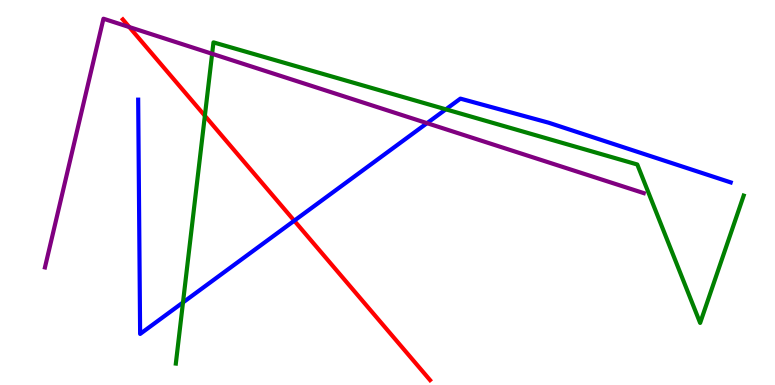[{'lines': ['blue', 'red'], 'intersections': [{'x': 3.8, 'y': 4.27}]}, {'lines': ['green', 'red'], 'intersections': [{'x': 2.64, 'y': 6.99}]}, {'lines': ['purple', 'red'], 'intersections': [{'x': 1.67, 'y': 9.3}]}, {'lines': ['blue', 'green'], 'intersections': [{'x': 2.36, 'y': 2.14}, {'x': 5.75, 'y': 7.16}]}, {'lines': ['blue', 'purple'], 'intersections': [{'x': 5.51, 'y': 6.8}]}, {'lines': ['green', 'purple'], 'intersections': [{'x': 2.74, 'y': 8.6}]}]